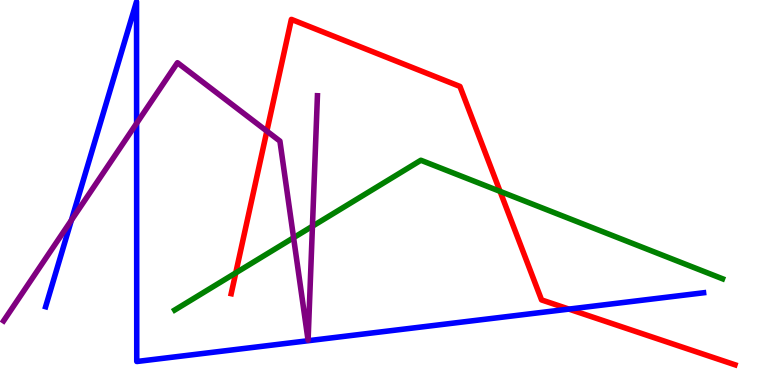[{'lines': ['blue', 'red'], 'intersections': [{'x': 7.34, 'y': 1.97}]}, {'lines': ['green', 'red'], 'intersections': [{'x': 3.04, 'y': 2.91}, {'x': 6.45, 'y': 5.03}]}, {'lines': ['purple', 'red'], 'intersections': [{'x': 3.44, 'y': 6.59}]}, {'lines': ['blue', 'green'], 'intersections': []}, {'lines': ['blue', 'purple'], 'intersections': [{'x': 0.921, 'y': 4.28}, {'x': 1.76, 'y': 6.8}]}, {'lines': ['green', 'purple'], 'intersections': [{'x': 3.79, 'y': 3.83}, {'x': 4.03, 'y': 4.12}]}]